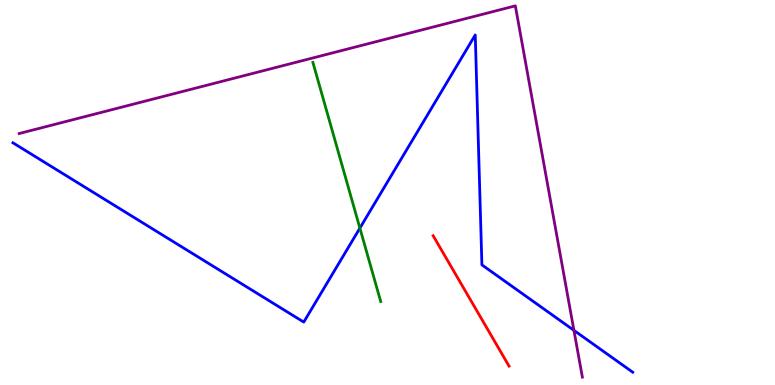[{'lines': ['blue', 'red'], 'intersections': []}, {'lines': ['green', 'red'], 'intersections': []}, {'lines': ['purple', 'red'], 'intersections': []}, {'lines': ['blue', 'green'], 'intersections': [{'x': 4.64, 'y': 4.07}]}, {'lines': ['blue', 'purple'], 'intersections': [{'x': 7.41, 'y': 1.42}]}, {'lines': ['green', 'purple'], 'intersections': []}]